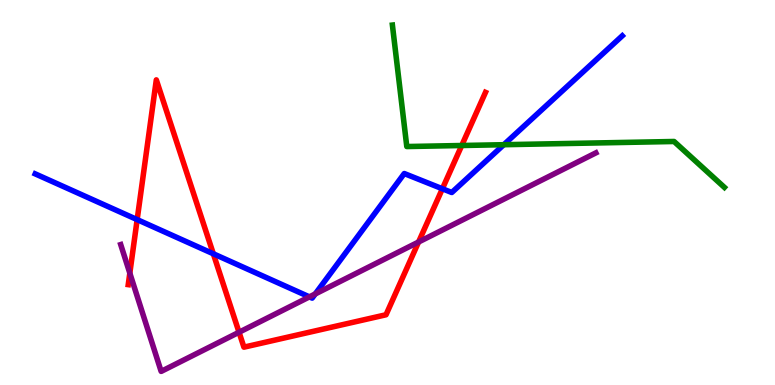[{'lines': ['blue', 'red'], 'intersections': [{'x': 1.77, 'y': 4.3}, {'x': 2.75, 'y': 3.41}, {'x': 5.71, 'y': 5.1}]}, {'lines': ['green', 'red'], 'intersections': [{'x': 5.96, 'y': 6.22}]}, {'lines': ['purple', 'red'], 'intersections': [{'x': 1.68, 'y': 2.91}, {'x': 3.08, 'y': 1.37}, {'x': 5.4, 'y': 3.71}]}, {'lines': ['blue', 'green'], 'intersections': [{'x': 6.5, 'y': 6.24}]}, {'lines': ['blue', 'purple'], 'intersections': [{'x': 3.99, 'y': 2.29}, {'x': 4.07, 'y': 2.37}]}, {'lines': ['green', 'purple'], 'intersections': []}]